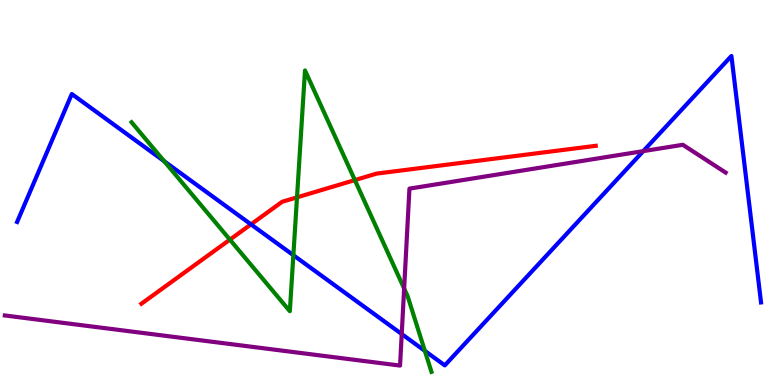[{'lines': ['blue', 'red'], 'intersections': [{'x': 3.24, 'y': 4.17}]}, {'lines': ['green', 'red'], 'intersections': [{'x': 2.97, 'y': 3.78}, {'x': 3.83, 'y': 4.87}, {'x': 4.58, 'y': 5.32}]}, {'lines': ['purple', 'red'], 'intersections': []}, {'lines': ['blue', 'green'], 'intersections': [{'x': 2.12, 'y': 5.81}, {'x': 3.79, 'y': 3.37}, {'x': 5.48, 'y': 0.886}]}, {'lines': ['blue', 'purple'], 'intersections': [{'x': 5.18, 'y': 1.32}, {'x': 8.3, 'y': 6.07}]}, {'lines': ['green', 'purple'], 'intersections': [{'x': 5.21, 'y': 2.51}]}]